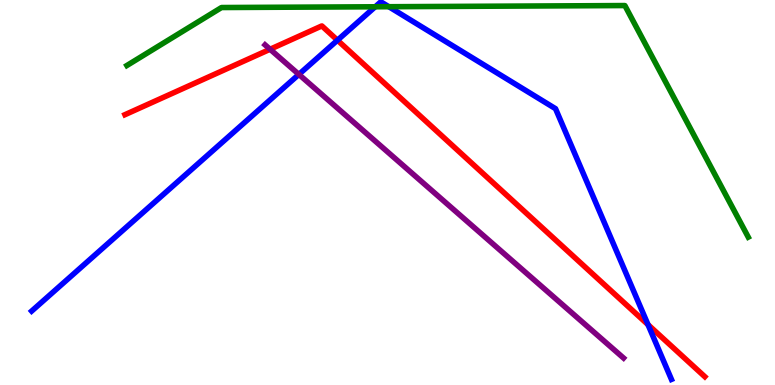[{'lines': ['blue', 'red'], 'intersections': [{'x': 4.35, 'y': 8.96}, {'x': 8.36, 'y': 1.57}]}, {'lines': ['green', 'red'], 'intersections': []}, {'lines': ['purple', 'red'], 'intersections': [{'x': 3.48, 'y': 8.72}]}, {'lines': ['blue', 'green'], 'intersections': [{'x': 4.84, 'y': 9.82}, {'x': 5.02, 'y': 9.83}]}, {'lines': ['blue', 'purple'], 'intersections': [{'x': 3.86, 'y': 8.07}]}, {'lines': ['green', 'purple'], 'intersections': []}]